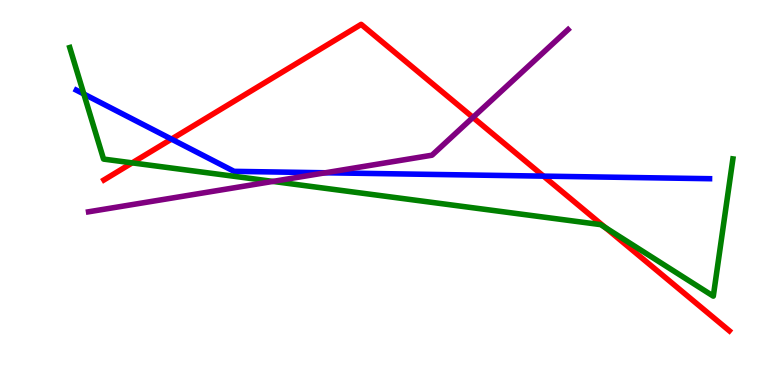[{'lines': ['blue', 'red'], 'intersections': [{'x': 2.21, 'y': 6.39}, {'x': 7.01, 'y': 5.43}]}, {'lines': ['green', 'red'], 'intersections': [{'x': 1.71, 'y': 5.77}, {'x': 7.81, 'y': 4.09}]}, {'lines': ['purple', 'red'], 'intersections': [{'x': 6.1, 'y': 6.95}]}, {'lines': ['blue', 'green'], 'intersections': [{'x': 1.08, 'y': 7.56}]}, {'lines': ['blue', 'purple'], 'intersections': [{'x': 4.2, 'y': 5.51}]}, {'lines': ['green', 'purple'], 'intersections': [{'x': 3.52, 'y': 5.29}]}]